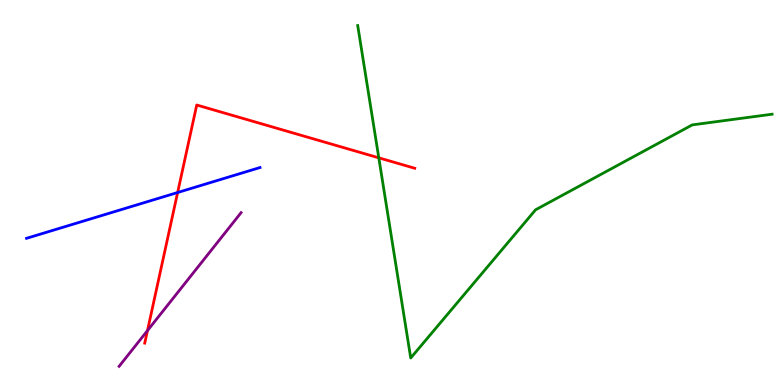[{'lines': ['blue', 'red'], 'intersections': [{'x': 2.29, 'y': 5.0}]}, {'lines': ['green', 'red'], 'intersections': [{'x': 4.89, 'y': 5.9}]}, {'lines': ['purple', 'red'], 'intersections': [{'x': 1.9, 'y': 1.41}]}, {'lines': ['blue', 'green'], 'intersections': []}, {'lines': ['blue', 'purple'], 'intersections': []}, {'lines': ['green', 'purple'], 'intersections': []}]